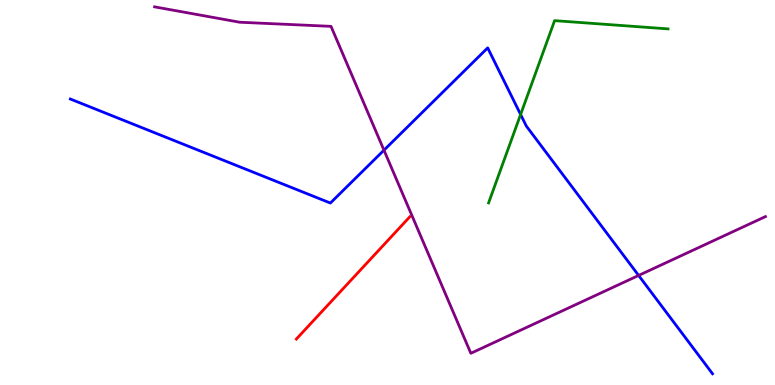[{'lines': ['blue', 'red'], 'intersections': []}, {'lines': ['green', 'red'], 'intersections': []}, {'lines': ['purple', 'red'], 'intersections': []}, {'lines': ['blue', 'green'], 'intersections': [{'x': 6.72, 'y': 7.03}]}, {'lines': ['blue', 'purple'], 'intersections': [{'x': 4.95, 'y': 6.1}, {'x': 8.24, 'y': 2.85}]}, {'lines': ['green', 'purple'], 'intersections': []}]